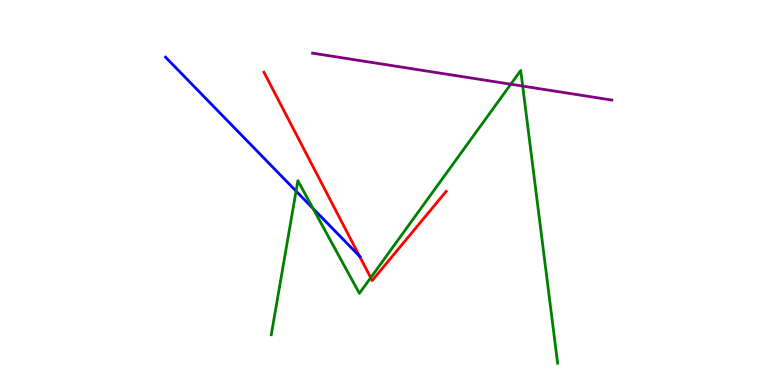[{'lines': ['blue', 'red'], 'intersections': [{'x': 4.64, 'y': 3.35}]}, {'lines': ['green', 'red'], 'intersections': [{'x': 4.78, 'y': 2.79}]}, {'lines': ['purple', 'red'], 'intersections': []}, {'lines': ['blue', 'green'], 'intersections': [{'x': 3.82, 'y': 5.04}, {'x': 4.04, 'y': 4.58}]}, {'lines': ['blue', 'purple'], 'intersections': []}, {'lines': ['green', 'purple'], 'intersections': [{'x': 6.59, 'y': 7.81}, {'x': 6.74, 'y': 7.76}]}]